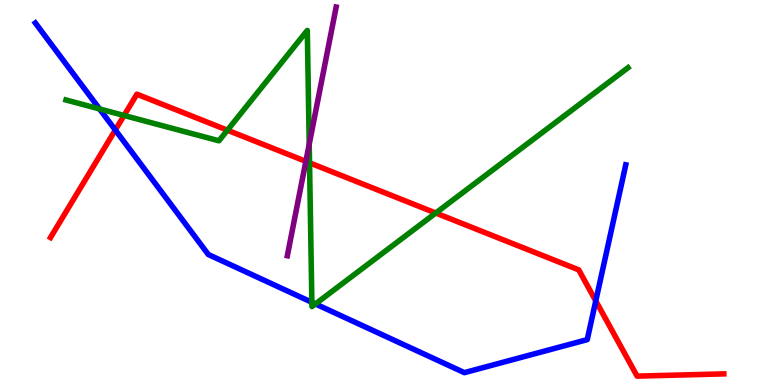[{'lines': ['blue', 'red'], 'intersections': [{'x': 1.49, 'y': 6.62}, {'x': 7.69, 'y': 2.18}]}, {'lines': ['green', 'red'], 'intersections': [{'x': 1.6, 'y': 7.0}, {'x': 2.93, 'y': 6.62}, {'x': 3.99, 'y': 5.77}, {'x': 5.62, 'y': 4.47}]}, {'lines': ['purple', 'red'], 'intersections': [{'x': 3.95, 'y': 5.81}]}, {'lines': ['blue', 'green'], 'intersections': [{'x': 1.28, 'y': 7.17}, {'x': 4.02, 'y': 2.15}, {'x': 4.07, 'y': 2.11}]}, {'lines': ['blue', 'purple'], 'intersections': []}, {'lines': ['green', 'purple'], 'intersections': [{'x': 3.99, 'y': 6.25}]}]